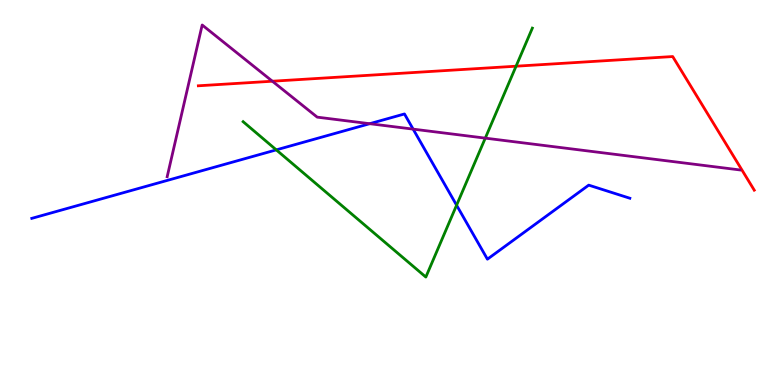[{'lines': ['blue', 'red'], 'intersections': []}, {'lines': ['green', 'red'], 'intersections': [{'x': 6.66, 'y': 8.28}]}, {'lines': ['purple', 'red'], 'intersections': [{'x': 3.51, 'y': 7.89}]}, {'lines': ['blue', 'green'], 'intersections': [{'x': 3.56, 'y': 6.11}, {'x': 5.89, 'y': 4.67}]}, {'lines': ['blue', 'purple'], 'intersections': [{'x': 4.77, 'y': 6.79}, {'x': 5.33, 'y': 6.65}]}, {'lines': ['green', 'purple'], 'intersections': [{'x': 6.26, 'y': 6.41}]}]